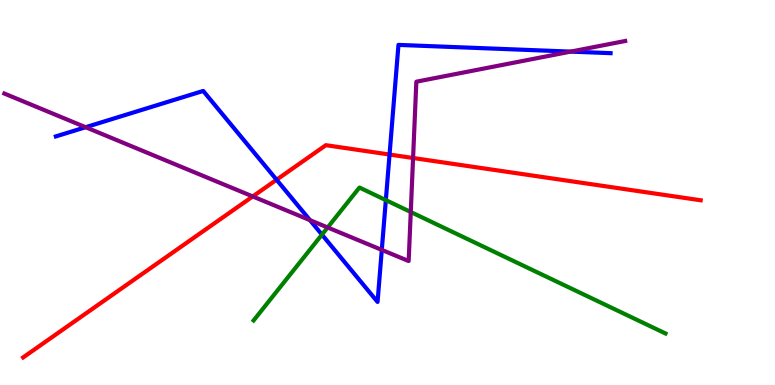[{'lines': ['blue', 'red'], 'intersections': [{'x': 3.57, 'y': 5.33}, {'x': 5.03, 'y': 5.99}]}, {'lines': ['green', 'red'], 'intersections': []}, {'lines': ['purple', 'red'], 'intersections': [{'x': 3.26, 'y': 4.9}, {'x': 5.33, 'y': 5.9}]}, {'lines': ['blue', 'green'], 'intersections': [{'x': 4.15, 'y': 3.91}, {'x': 4.98, 'y': 4.8}]}, {'lines': ['blue', 'purple'], 'intersections': [{'x': 1.1, 'y': 6.7}, {'x': 4.0, 'y': 4.28}, {'x': 4.93, 'y': 3.51}, {'x': 7.36, 'y': 8.66}]}, {'lines': ['green', 'purple'], 'intersections': [{'x': 4.23, 'y': 4.09}, {'x': 5.3, 'y': 4.49}]}]